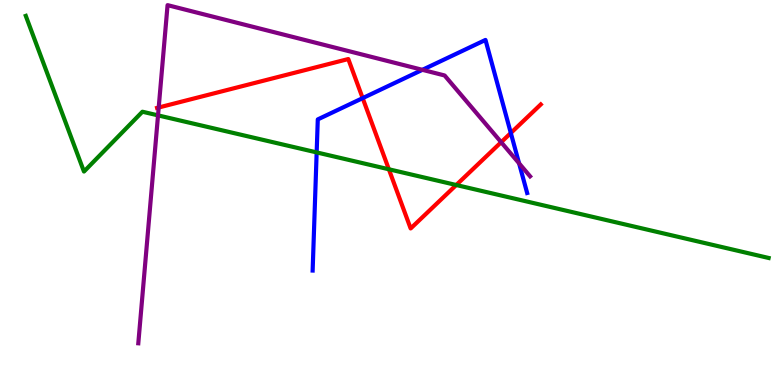[{'lines': ['blue', 'red'], 'intersections': [{'x': 4.68, 'y': 7.45}, {'x': 6.59, 'y': 6.55}]}, {'lines': ['green', 'red'], 'intersections': [{'x': 5.02, 'y': 5.6}, {'x': 5.89, 'y': 5.19}]}, {'lines': ['purple', 'red'], 'intersections': [{'x': 2.05, 'y': 7.21}, {'x': 6.47, 'y': 6.31}]}, {'lines': ['blue', 'green'], 'intersections': [{'x': 4.09, 'y': 6.04}]}, {'lines': ['blue', 'purple'], 'intersections': [{'x': 5.45, 'y': 8.19}, {'x': 6.7, 'y': 5.76}]}, {'lines': ['green', 'purple'], 'intersections': [{'x': 2.04, 'y': 7.0}]}]